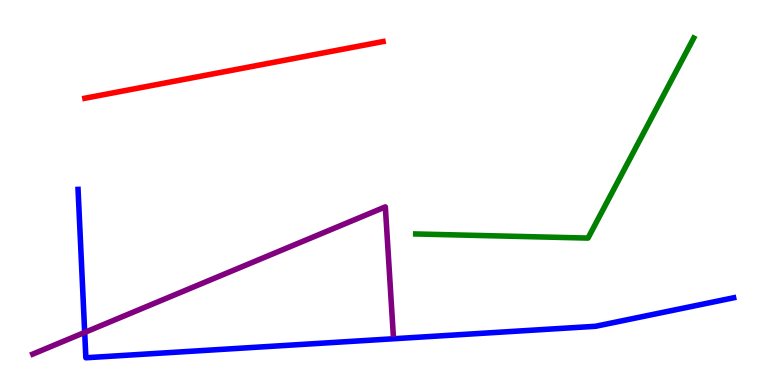[{'lines': ['blue', 'red'], 'intersections': []}, {'lines': ['green', 'red'], 'intersections': []}, {'lines': ['purple', 'red'], 'intersections': []}, {'lines': ['blue', 'green'], 'intersections': []}, {'lines': ['blue', 'purple'], 'intersections': [{'x': 1.09, 'y': 1.37}]}, {'lines': ['green', 'purple'], 'intersections': []}]